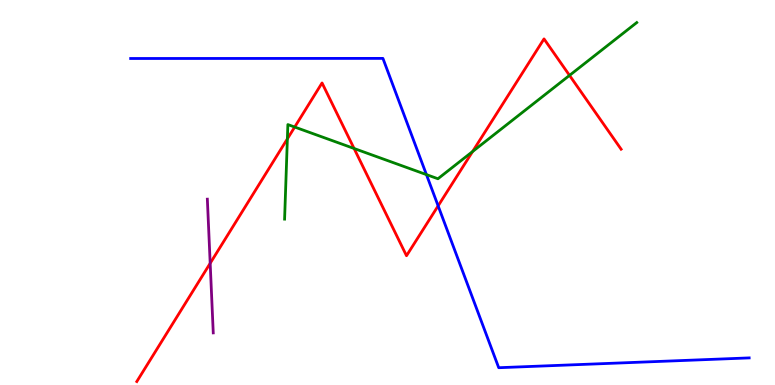[{'lines': ['blue', 'red'], 'intersections': [{'x': 5.65, 'y': 4.65}]}, {'lines': ['green', 'red'], 'intersections': [{'x': 3.71, 'y': 6.39}, {'x': 3.8, 'y': 6.7}, {'x': 4.57, 'y': 6.14}, {'x': 6.1, 'y': 6.06}, {'x': 7.35, 'y': 8.04}]}, {'lines': ['purple', 'red'], 'intersections': [{'x': 2.71, 'y': 3.16}]}, {'lines': ['blue', 'green'], 'intersections': [{'x': 5.5, 'y': 5.46}]}, {'lines': ['blue', 'purple'], 'intersections': []}, {'lines': ['green', 'purple'], 'intersections': []}]